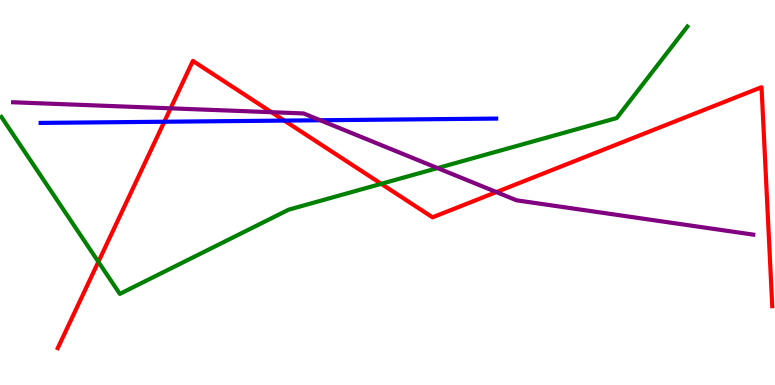[{'lines': ['blue', 'red'], 'intersections': [{'x': 2.12, 'y': 6.84}, {'x': 3.67, 'y': 6.87}]}, {'lines': ['green', 'red'], 'intersections': [{'x': 1.27, 'y': 3.2}, {'x': 4.92, 'y': 5.23}]}, {'lines': ['purple', 'red'], 'intersections': [{'x': 2.2, 'y': 7.19}, {'x': 3.5, 'y': 7.09}, {'x': 6.4, 'y': 5.01}]}, {'lines': ['blue', 'green'], 'intersections': []}, {'lines': ['blue', 'purple'], 'intersections': [{'x': 4.13, 'y': 6.88}]}, {'lines': ['green', 'purple'], 'intersections': [{'x': 5.65, 'y': 5.63}]}]